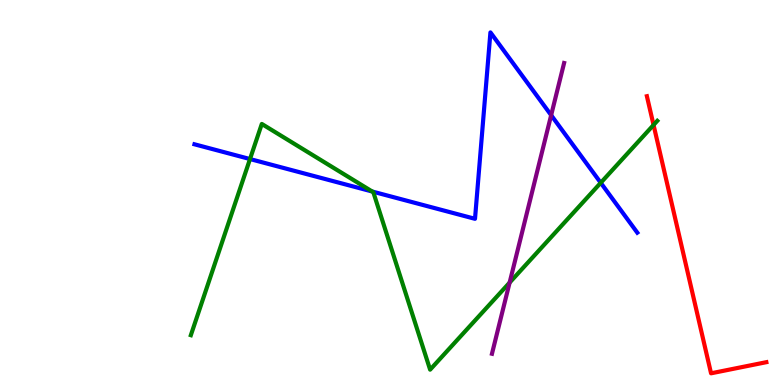[{'lines': ['blue', 'red'], 'intersections': []}, {'lines': ['green', 'red'], 'intersections': [{'x': 8.43, 'y': 6.75}]}, {'lines': ['purple', 'red'], 'intersections': []}, {'lines': ['blue', 'green'], 'intersections': [{'x': 3.23, 'y': 5.87}, {'x': 4.8, 'y': 5.03}, {'x': 7.75, 'y': 5.25}]}, {'lines': ['blue', 'purple'], 'intersections': [{'x': 7.11, 'y': 7.01}]}, {'lines': ['green', 'purple'], 'intersections': [{'x': 6.58, 'y': 2.66}]}]